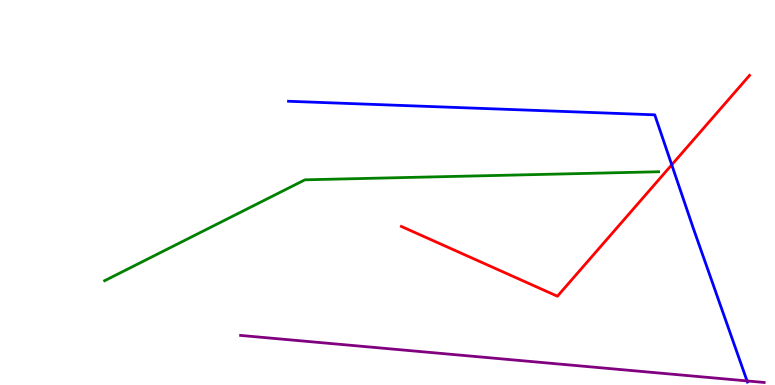[{'lines': ['blue', 'red'], 'intersections': [{'x': 8.67, 'y': 5.72}]}, {'lines': ['green', 'red'], 'intersections': []}, {'lines': ['purple', 'red'], 'intersections': []}, {'lines': ['blue', 'green'], 'intersections': []}, {'lines': ['blue', 'purple'], 'intersections': [{'x': 9.64, 'y': 0.106}]}, {'lines': ['green', 'purple'], 'intersections': []}]